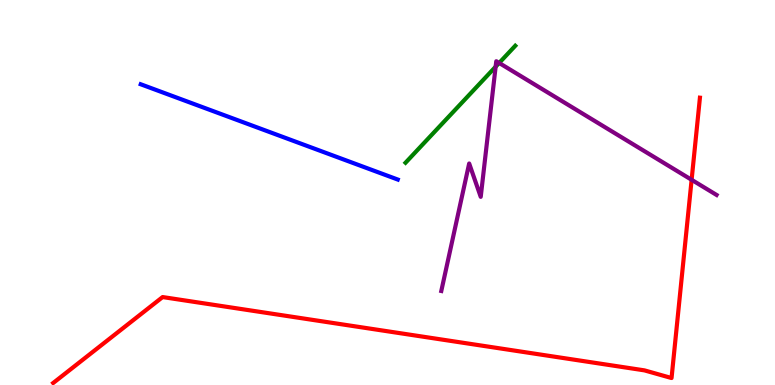[{'lines': ['blue', 'red'], 'intersections': []}, {'lines': ['green', 'red'], 'intersections': []}, {'lines': ['purple', 'red'], 'intersections': [{'x': 8.92, 'y': 5.33}]}, {'lines': ['blue', 'green'], 'intersections': []}, {'lines': ['blue', 'purple'], 'intersections': []}, {'lines': ['green', 'purple'], 'intersections': [{'x': 6.4, 'y': 8.27}, {'x': 6.44, 'y': 8.36}]}]